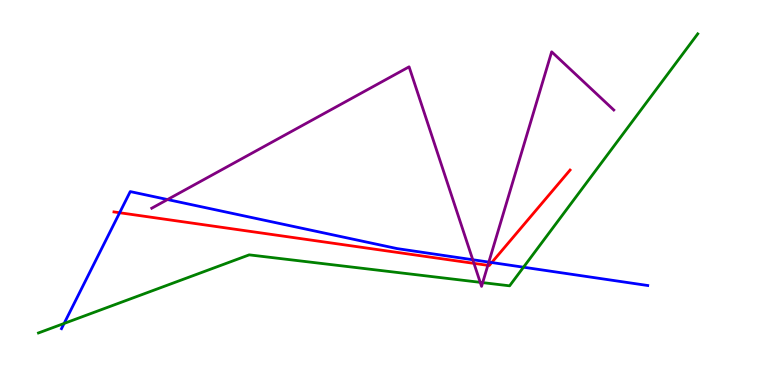[{'lines': ['blue', 'red'], 'intersections': [{'x': 1.54, 'y': 4.47}, {'x': 6.35, 'y': 3.18}]}, {'lines': ['green', 'red'], 'intersections': []}, {'lines': ['purple', 'red'], 'intersections': [{'x': 6.12, 'y': 3.16}, {'x': 6.29, 'y': 3.11}]}, {'lines': ['blue', 'green'], 'intersections': [{'x': 0.827, 'y': 1.6}, {'x': 6.75, 'y': 3.06}]}, {'lines': ['blue', 'purple'], 'intersections': [{'x': 2.16, 'y': 4.82}, {'x': 6.1, 'y': 3.25}, {'x': 6.31, 'y': 3.19}]}, {'lines': ['green', 'purple'], 'intersections': [{'x': 6.2, 'y': 2.67}, {'x': 6.23, 'y': 2.66}]}]